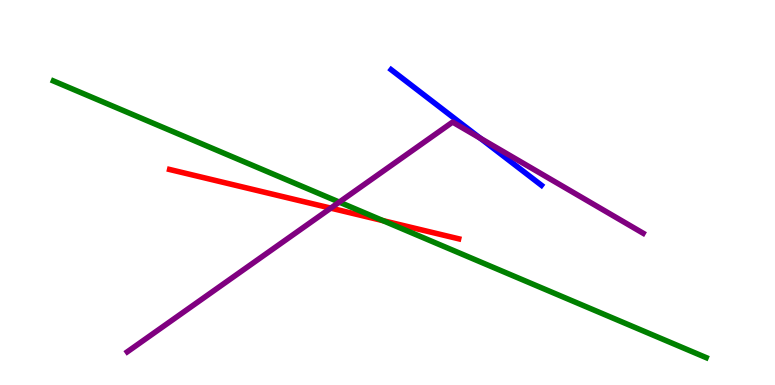[{'lines': ['blue', 'red'], 'intersections': []}, {'lines': ['green', 'red'], 'intersections': [{'x': 4.94, 'y': 4.27}]}, {'lines': ['purple', 'red'], 'intersections': [{'x': 4.27, 'y': 4.59}]}, {'lines': ['blue', 'green'], 'intersections': []}, {'lines': ['blue', 'purple'], 'intersections': [{'x': 6.2, 'y': 6.41}]}, {'lines': ['green', 'purple'], 'intersections': [{'x': 4.38, 'y': 4.75}]}]